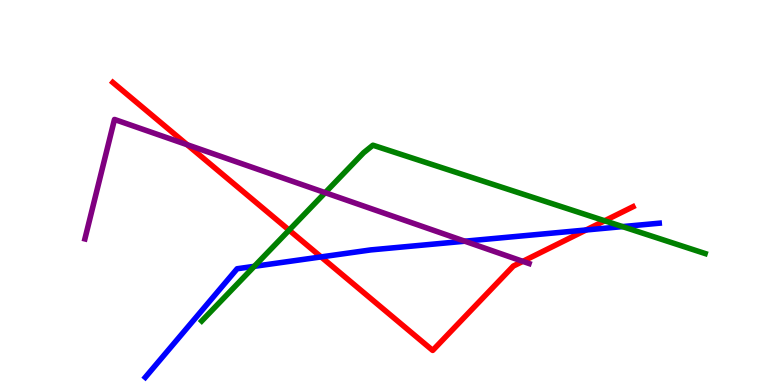[{'lines': ['blue', 'red'], 'intersections': [{'x': 4.14, 'y': 3.33}, {'x': 7.56, 'y': 4.03}]}, {'lines': ['green', 'red'], 'intersections': [{'x': 3.73, 'y': 4.02}, {'x': 7.8, 'y': 4.27}]}, {'lines': ['purple', 'red'], 'intersections': [{'x': 2.41, 'y': 6.24}, {'x': 6.75, 'y': 3.21}]}, {'lines': ['blue', 'green'], 'intersections': [{'x': 3.28, 'y': 3.08}, {'x': 8.03, 'y': 4.11}]}, {'lines': ['blue', 'purple'], 'intersections': [{'x': 6.0, 'y': 3.73}]}, {'lines': ['green', 'purple'], 'intersections': [{'x': 4.2, 'y': 5.0}]}]